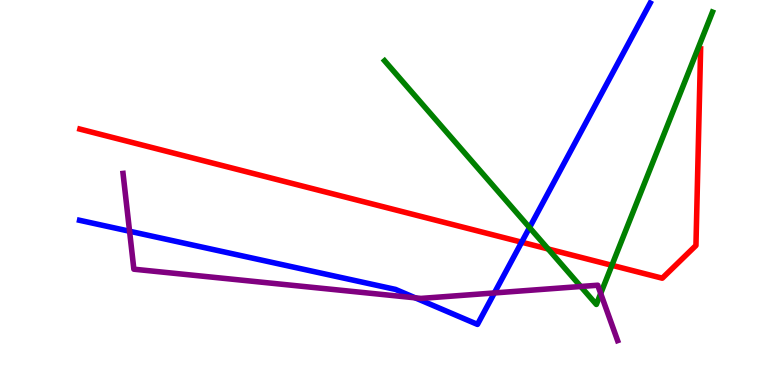[{'lines': ['blue', 'red'], 'intersections': [{'x': 6.73, 'y': 3.71}]}, {'lines': ['green', 'red'], 'intersections': [{'x': 7.07, 'y': 3.53}, {'x': 7.9, 'y': 3.11}]}, {'lines': ['purple', 'red'], 'intersections': []}, {'lines': ['blue', 'green'], 'intersections': [{'x': 6.83, 'y': 4.09}]}, {'lines': ['blue', 'purple'], 'intersections': [{'x': 1.67, 'y': 3.99}, {'x': 5.36, 'y': 2.26}, {'x': 6.38, 'y': 2.39}]}, {'lines': ['green', 'purple'], 'intersections': [{'x': 7.49, 'y': 2.56}, {'x': 7.75, 'y': 2.38}]}]